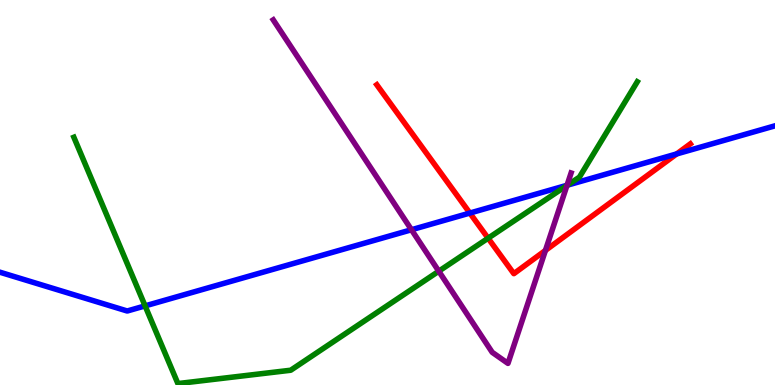[{'lines': ['blue', 'red'], 'intersections': [{'x': 6.06, 'y': 4.47}, {'x': 8.73, 'y': 6.0}]}, {'lines': ['green', 'red'], 'intersections': [{'x': 6.3, 'y': 3.81}]}, {'lines': ['purple', 'red'], 'intersections': [{'x': 7.04, 'y': 3.5}]}, {'lines': ['blue', 'green'], 'intersections': [{'x': 1.87, 'y': 2.05}, {'x': 7.32, 'y': 5.19}]}, {'lines': ['blue', 'purple'], 'intersections': [{'x': 5.31, 'y': 4.03}, {'x': 7.32, 'y': 5.19}]}, {'lines': ['green', 'purple'], 'intersections': [{'x': 5.66, 'y': 2.96}, {'x': 7.32, 'y': 5.18}]}]